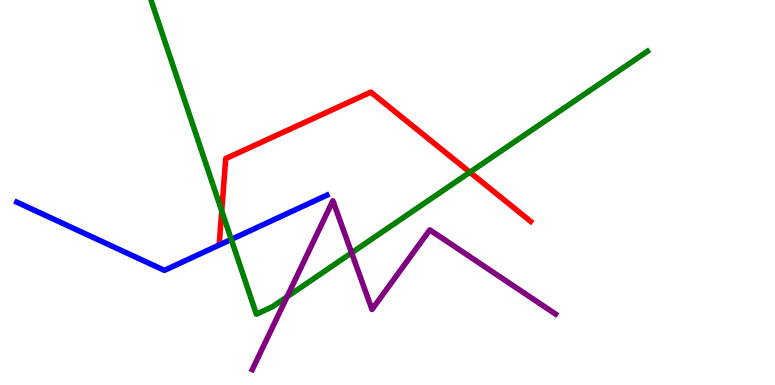[{'lines': ['blue', 'red'], 'intersections': []}, {'lines': ['green', 'red'], 'intersections': [{'x': 2.86, 'y': 4.52}, {'x': 6.06, 'y': 5.53}]}, {'lines': ['purple', 'red'], 'intersections': []}, {'lines': ['blue', 'green'], 'intersections': [{'x': 2.98, 'y': 3.78}]}, {'lines': ['blue', 'purple'], 'intersections': []}, {'lines': ['green', 'purple'], 'intersections': [{'x': 3.7, 'y': 2.29}, {'x': 4.54, 'y': 3.43}]}]